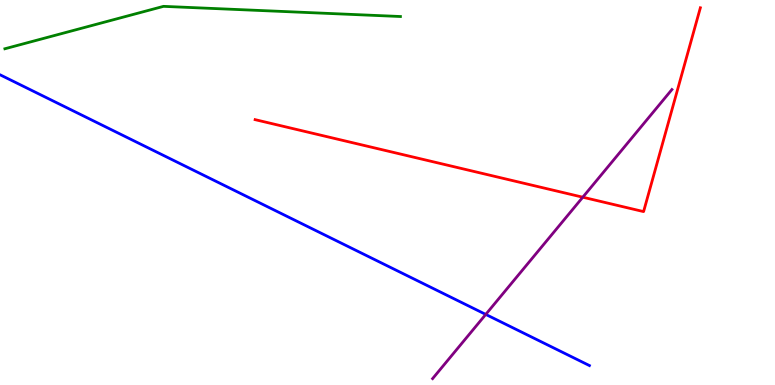[{'lines': ['blue', 'red'], 'intersections': []}, {'lines': ['green', 'red'], 'intersections': []}, {'lines': ['purple', 'red'], 'intersections': [{'x': 7.52, 'y': 4.88}]}, {'lines': ['blue', 'green'], 'intersections': []}, {'lines': ['blue', 'purple'], 'intersections': [{'x': 6.27, 'y': 1.83}]}, {'lines': ['green', 'purple'], 'intersections': []}]